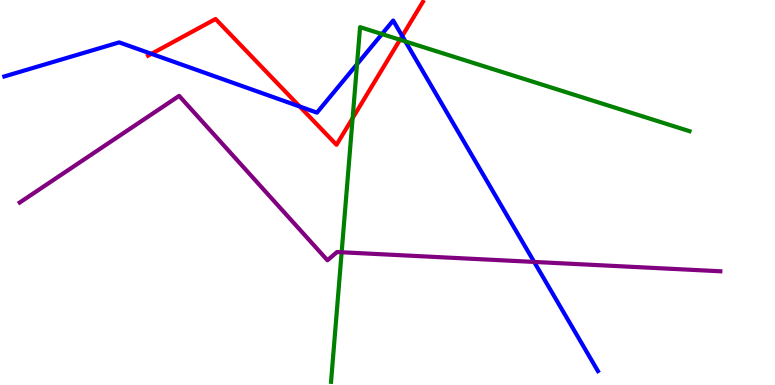[{'lines': ['blue', 'red'], 'intersections': [{'x': 1.95, 'y': 8.6}, {'x': 3.87, 'y': 7.23}, {'x': 5.19, 'y': 9.06}]}, {'lines': ['green', 'red'], 'intersections': [{'x': 4.55, 'y': 6.93}, {'x': 5.16, 'y': 8.97}]}, {'lines': ['purple', 'red'], 'intersections': []}, {'lines': ['blue', 'green'], 'intersections': [{'x': 4.61, 'y': 8.33}, {'x': 4.93, 'y': 9.12}, {'x': 5.23, 'y': 8.92}]}, {'lines': ['blue', 'purple'], 'intersections': [{'x': 6.89, 'y': 3.2}]}, {'lines': ['green', 'purple'], 'intersections': [{'x': 4.41, 'y': 3.45}]}]